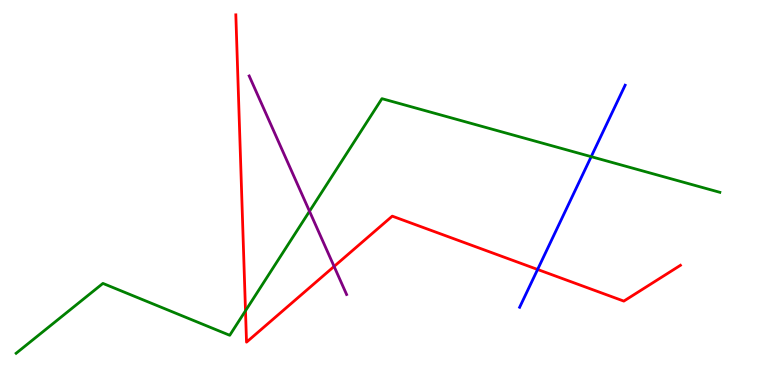[{'lines': ['blue', 'red'], 'intersections': [{'x': 6.94, 'y': 3.0}]}, {'lines': ['green', 'red'], 'intersections': [{'x': 3.17, 'y': 1.93}]}, {'lines': ['purple', 'red'], 'intersections': [{'x': 4.31, 'y': 3.08}]}, {'lines': ['blue', 'green'], 'intersections': [{'x': 7.63, 'y': 5.93}]}, {'lines': ['blue', 'purple'], 'intersections': []}, {'lines': ['green', 'purple'], 'intersections': [{'x': 3.99, 'y': 4.51}]}]